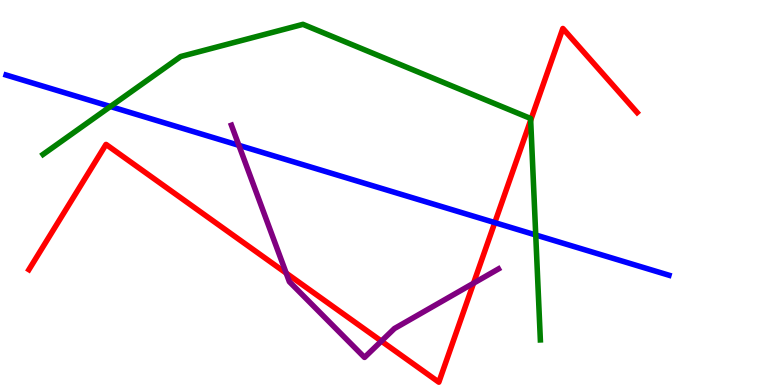[{'lines': ['blue', 'red'], 'intersections': [{'x': 6.38, 'y': 4.22}]}, {'lines': ['green', 'red'], 'intersections': [{'x': 6.85, 'y': 6.88}]}, {'lines': ['purple', 'red'], 'intersections': [{'x': 3.69, 'y': 2.91}, {'x': 4.92, 'y': 1.14}, {'x': 6.11, 'y': 2.64}]}, {'lines': ['blue', 'green'], 'intersections': [{'x': 1.42, 'y': 7.23}, {'x': 6.91, 'y': 3.9}]}, {'lines': ['blue', 'purple'], 'intersections': [{'x': 3.08, 'y': 6.23}]}, {'lines': ['green', 'purple'], 'intersections': []}]